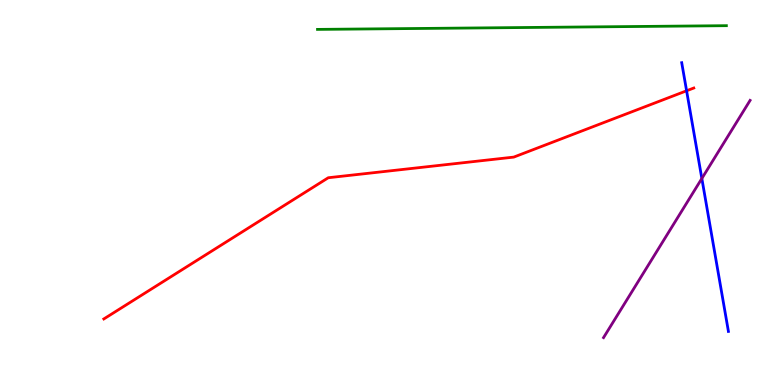[{'lines': ['blue', 'red'], 'intersections': [{'x': 8.86, 'y': 7.64}]}, {'lines': ['green', 'red'], 'intersections': []}, {'lines': ['purple', 'red'], 'intersections': []}, {'lines': ['blue', 'green'], 'intersections': []}, {'lines': ['blue', 'purple'], 'intersections': [{'x': 9.06, 'y': 5.36}]}, {'lines': ['green', 'purple'], 'intersections': []}]